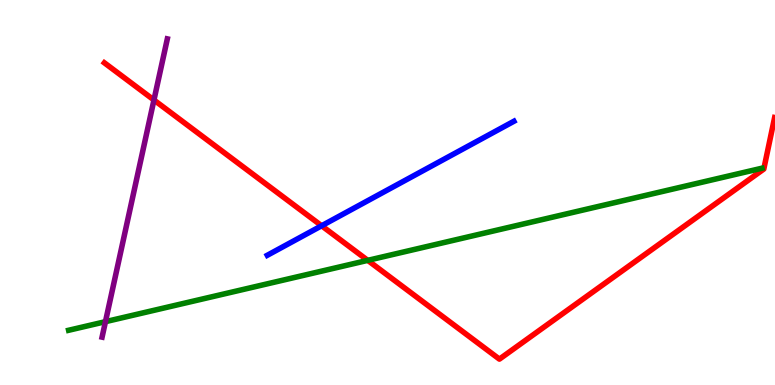[{'lines': ['blue', 'red'], 'intersections': [{'x': 4.15, 'y': 4.14}]}, {'lines': ['green', 'red'], 'intersections': [{'x': 4.74, 'y': 3.24}]}, {'lines': ['purple', 'red'], 'intersections': [{'x': 1.99, 'y': 7.4}]}, {'lines': ['blue', 'green'], 'intersections': []}, {'lines': ['blue', 'purple'], 'intersections': []}, {'lines': ['green', 'purple'], 'intersections': [{'x': 1.36, 'y': 1.65}]}]